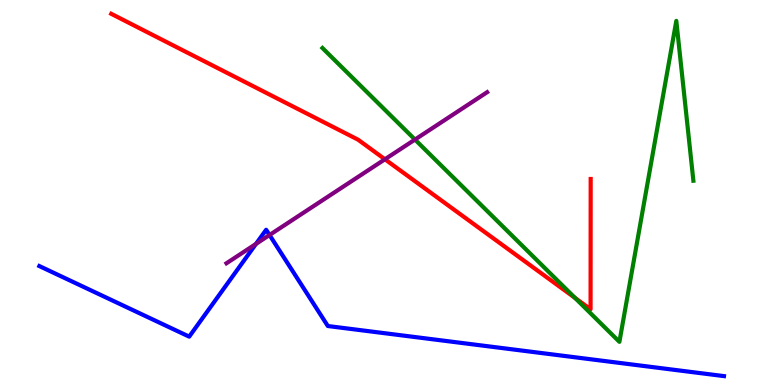[{'lines': ['blue', 'red'], 'intersections': []}, {'lines': ['green', 'red'], 'intersections': [{'x': 7.42, 'y': 2.26}]}, {'lines': ['purple', 'red'], 'intersections': [{'x': 4.97, 'y': 5.86}]}, {'lines': ['blue', 'green'], 'intersections': []}, {'lines': ['blue', 'purple'], 'intersections': [{'x': 3.3, 'y': 3.66}, {'x': 3.48, 'y': 3.9}]}, {'lines': ['green', 'purple'], 'intersections': [{'x': 5.35, 'y': 6.37}]}]